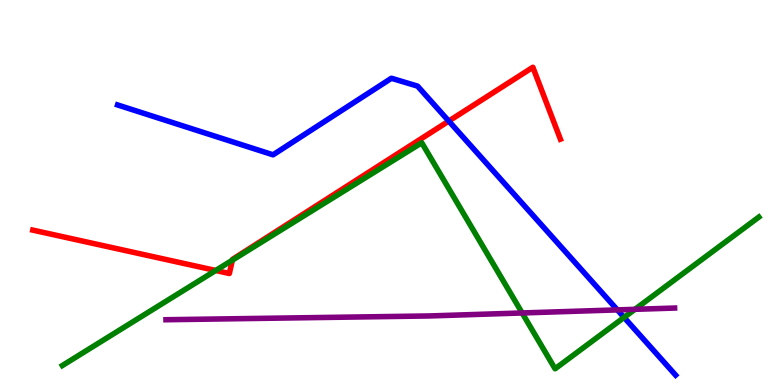[{'lines': ['blue', 'red'], 'intersections': [{'x': 5.79, 'y': 6.86}]}, {'lines': ['green', 'red'], 'intersections': [{'x': 2.78, 'y': 2.97}, {'x': 3.0, 'y': 3.24}]}, {'lines': ['purple', 'red'], 'intersections': []}, {'lines': ['blue', 'green'], 'intersections': [{'x': 8.05, 'y': 1.76}]}, {'lines': ['blue', 'purple'], 'intersections': [{'x': 7.97, 'y': 1.95}]}, {'lines': ['green', 'purple'], 'intersections': [{'x': 6.74, 'y': 1.87}, {'x': 8.19, 'y': 1.97}]}]